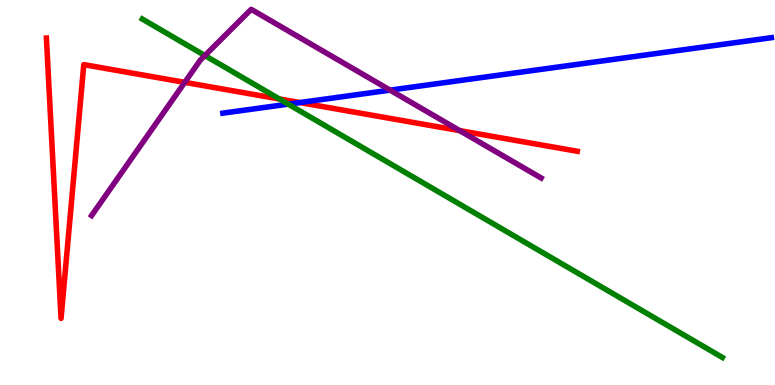[{'lines': ['blue', 'red'], 'intersections': [{'x': 3.87, 'y': 7.34}]}, {'lines': ['green', 'red'], 'intersections': [{'x': 3.6, 'y': 7.43}]}, {'lines': ['purple', 'red'], 'intersections': [{'x': 2.38, 'y': 7.86}, {'x': 5.93, 'y': 6.61}]}, {'lines': ['blue', 'green'], 'intersections': [{'x': 3.72, 'y': 7.29}]}, {'lines': ['blue', 'purple'], 'intersections': [{'x': 5.03, 'y': 7.66}]}, {'lines': ['green', 'purple'], 'intersections': [{'x': 2.64, 'y': 8.56}]}]